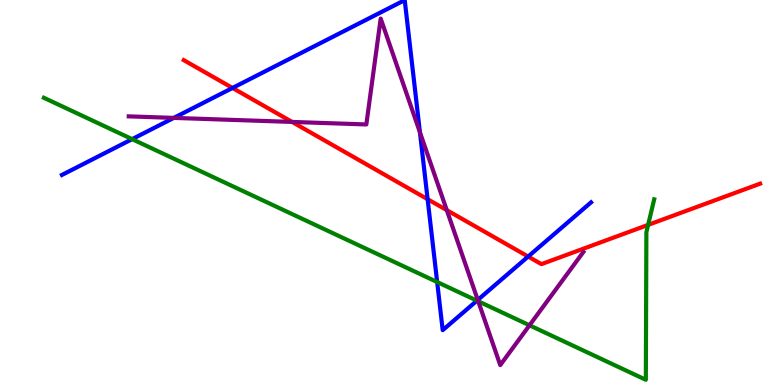[{'lines': ['blue', 'red'], 'intersections': [{'x': 3.0, 'y': 7.72}, {'x': 5.52, 'y': 4.83}, {'x': 6.81, 'y': 3.34}]}, {'lines': ['green', 'red'], 'intersections': [{'x': 8.36, 'y': 4.16}]}, {'lines': ['purple', 'red'], 'intersections': [{'x': 3.77, 'y': 6.83}, {'x': 5.76, 'y': 4.54}]}, {'lines': ['blue', 'green'], 'intersections': [{'x': 1.71, 'y': 6.39}, {'x': 5.64, 'y': 2.67}, {'x': 6.15, 'y': 2.19}]}, {'lines': ['blue', 'purple'], 'intersections': [{'x': 2.24, 'y': 6.94}, {'x': 5.42, 'y': 6.56}, {'x': 6.16, 'y': 2.21}]}, {'lines': ['green', 'purple'], 'intersections': [{'x': 6.17, 'y': 2.17}, {'x': 6.83, 'y': 1.55}]}]